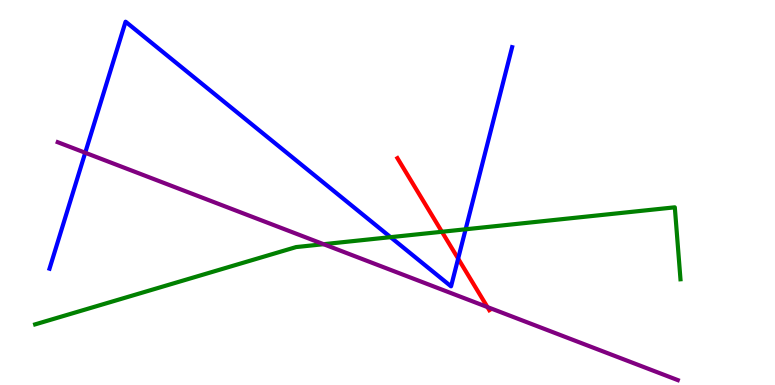[{'lines': ['blue', 'red'], 'intersections': [{'x': 5.91, 'y': 3.28}]}, {'lines': ['green', 'red'], 'intersections': [{'x': 5.7, 'y': 3.98}]}, {'lines': ['purple', 'red'], 'intersections': [{'x': 6.29, 'y': 2.02}]}, {'lines': ['blue', 'green'], 'intersections': [{'x': 5.04, 'y': 3.84}, {'x': 6.01, 'y': 4.04}]}, {'lines': ['blue', 'purple'], 'intersections': [{'x': 1.1, 'y': 6.03}]}, {'lines': ['green', 'purple'], 'intersections': [{'x': 4.18, 'y': 3.66}]}]